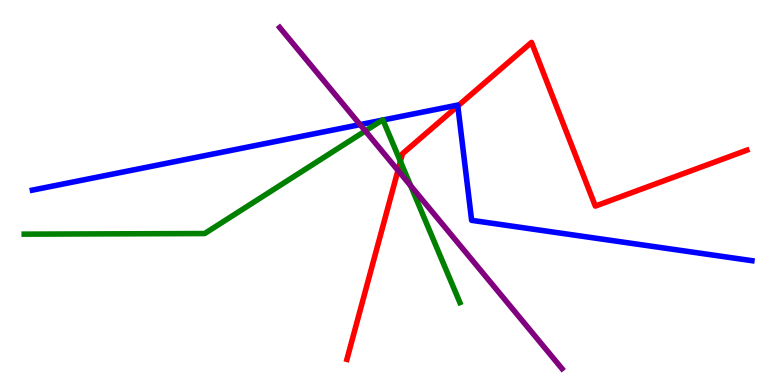[{'lines': ['blue', 'red'], 'intersections': [{'x': 5.91, 'y': 7.25}]}, {'lines': ['green', 'red'], 'intersections': [{'x': 5.17, 'y': 5.81}]}, {'lines': ['purple', 'red'], 'intersections': [{'x': 5.14, 'y': 5.57}]}, {'lines': ['blue', 'green'], 'intersections': [{'x': 4.93, 'y': 6.88}, {'x': 4.94, 'y': 6.88}]}, {'lines': ['blue', 'purple'], 'intersections': [{'x': 4.65, 'y': 6.76}]}, {'lines': ['green', 'purple'], 'intersections': [{'x': 4.71, 'y': 6.6}, {'x': 5.3, 'y': 5.17}]}]